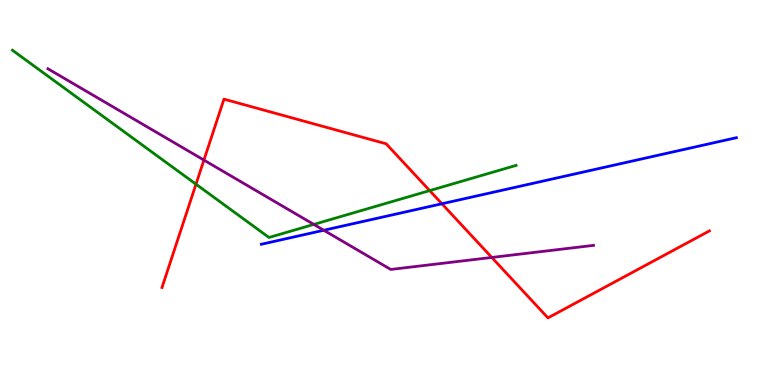[{'lines': ['blue', 'red'], 'intersections': [{'x': 5.7, 'y': 4.71}]}, {'lines': ['green', 'red'], 'intersections': [{'x': 2.53, 'y': 5.22}, {'x': 5.54, 'y': 5.05}]}, {'lines': ['purple', 'red'], 'intersections': [{'x': 2.63, 'y': 5.84}, {'x': 6.35, 'y': 3.31}]}, {'lines': ['blue', 'green'], 'intersections': []}, {'lines': ['blue', 'purple'], 'intersections': [{'x': 4.18, 'y': 4.02}]}, {'lines': ['green', 'purple'], 'intersections': [{'x': 4.05, 'y': 4.17}]}]